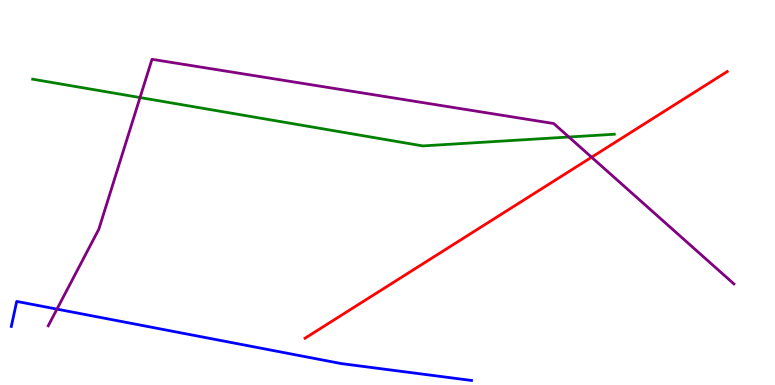[{'lines': ['blue', 'red'], 'intersections': []}, {'lines': ['green', 'red'], 'intersections': []}, {'lines': ['purple', 'red'], 'intersections': [{'x': 7.63, 'y': 5.92}]}, {'lines': ['blue', 'green'], 'intersections': []}, {'lines': ['blue', 'purple'], 'intersections': [{'x': 0.735, 'y': 1.97}]}, {'lines': ['green', 'purple'], 'intersections': [{'x': 1.81, 'y': 7.47}, {'x': 7.34, 'y': 6.44}]}]